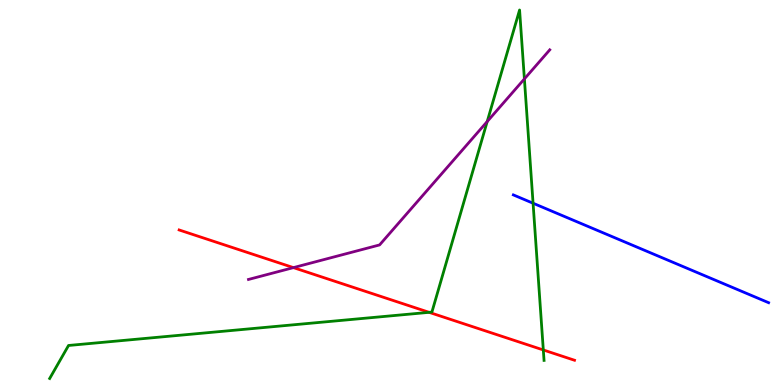[{'lines': ['blue', 'red'], 'intersections': []}, {'lines': ['green', 'red'], 'intersections': [{'x': 5.54, 'y': 1.89}, {'x': 7.01, 'y': 0.91}]}, {'lines': ['purple', 'red'], 'intersections': [{'x': 3.79, 'y': 3.05}]}, {'lines': ['blue', 'green'], 'intersections': [{'x': 6.88, 'y': 4.72}]}, {'lines': ['blue', 'purple'], 'intersections': []}, {'lines': ['green', 'purple'], 'intersections': [{'x': 6.29, 'y': 6.84}, {'x': 6.77, 'y': 7.95}]}]